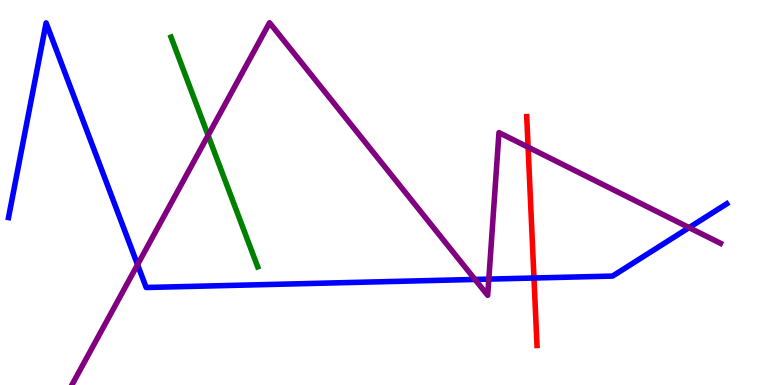[{'lines': ['blue', 'red'], 'intersections': [{'x': 6.89, 'y': 2.78}]}, {'lines': ['green', 'red'], 'intersections': []}, {'lines': ['purple', 'red'], 'intersections': [{'x': 6.81, 'y': 6.18}]}, {'lines': ['blue', 'green'], 'intersections': []}, {'lines': ['blue', 'purple'], 'intersections': [{'x': 1.77, 'y': 3.13}, {'x': 6.13, 'y': 2.74}, {'x': 6.31, 'y': 2.75}, {'x': 8.89, 'y': 4.09}]}, {'lines': ['green', 'purple'], 'intersections': [{'x': 2.69, 'y': 6.48}]}]